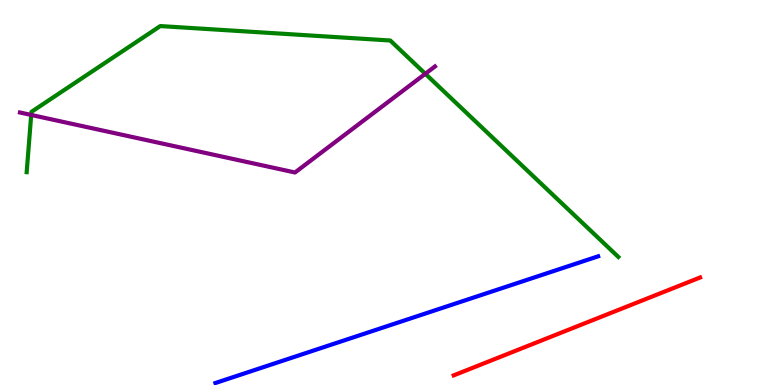[{'lines': ['blue', 'red'], 'intersections': []}, {'lines': ['green', 'red'], 'intersections': []}, {'lines': ['purple', 'red'], 'intersections': []}, {'lines': ['blue', 'green'], 'intersections': []}, {'lines': ['blue', 'purple'], 'intersections': []}, {'lines': ['green', 'purple'], 'intersections': [{'x': 0.403, 'y': 7.01}, {'x': 5.49, 'y': 8.08}]}]